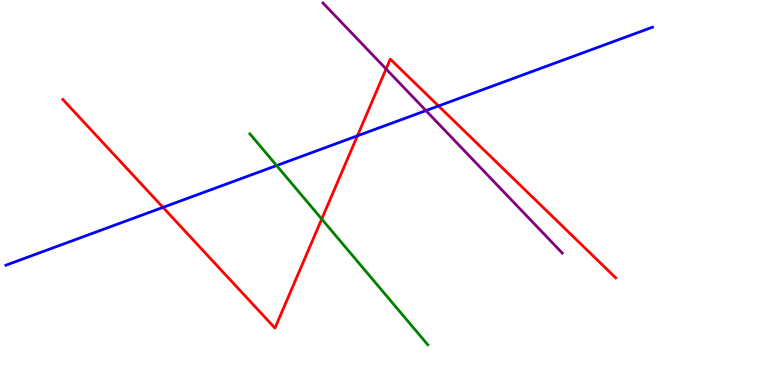[{'lines': ['blue', 'red'], 'intersections': [{'x': 2.1, 'y': 4.61}, {'x': 4.61, 'y': 6.47}, {'x': 5.66, 'y': 7.25}]}, {'lines': ['green', 'red'], 'intersections': [{'x': 4.15, 'y': 4.31}]}, {'lines': ['purple', 'red'], 'intersections': [{'x': 4.98, 'y': 8.21}]}, {'lines': ['blue', 'green'], 'intersections': [{'x': 3.57, 'y': 5.7}]}, {'lines': ['blue', 'purple'], 'intersections': [{'x': 5.5, 'y': 7.13}]}, {'lines': ['green', 'purple'], 'intersections': []}]